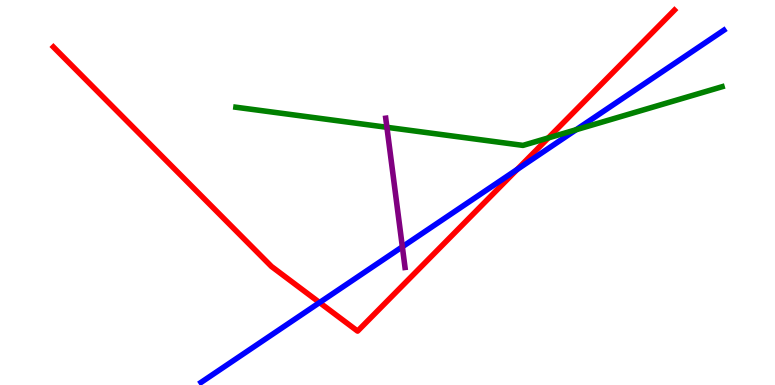[{'lines': ['blue', 'red'], 'intersections': [{'x': 4.12, 'y': 2.14}, {'x': 6.67, 'y': 5.6}]}, {'lines': ['green', 'red'], 'intersections': [{'x': 7.07, 'y': 6.42}]}, {'lines': ['purple', 'red'], 'intersections': []}, {'lines': ['blue', 'green'], 'intersections': [{'x': 7.43, 'y': 6.63}]}, {'lines': ['blue', 'purple'], 'intersections': [{'x': 5.19, 'y': 3.59}]}, {'lines': ['green', 'purple'], 'intersections': [{'x': 4.99, 'y': 6.69}]}]